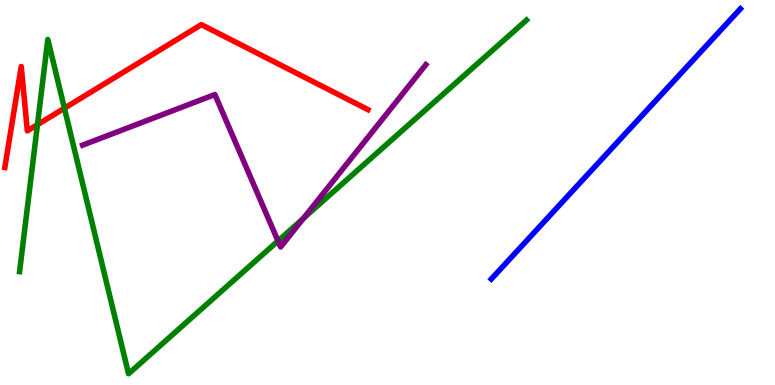[{'lines': ['blue', 'red'], 'intersections': []}, {'lines': ['green', 'red'], 'intersections': [{'x': 0.483, 'y': 6.76}, {'x': 0.831, 'y': 7.19}]}, {'lines': ['purple', 'red'], 'intersections': []}, {'lines': ['blue', 'green'], 'intersections': []}, {'lines': ['blue', 'purple'], 'intersections': []}, {'lines': ['green', 'purple'], 'intersections': [{'x': 3.59, 'y': 3.74}, {'x': 3.91, 'y': 4.33}]}]